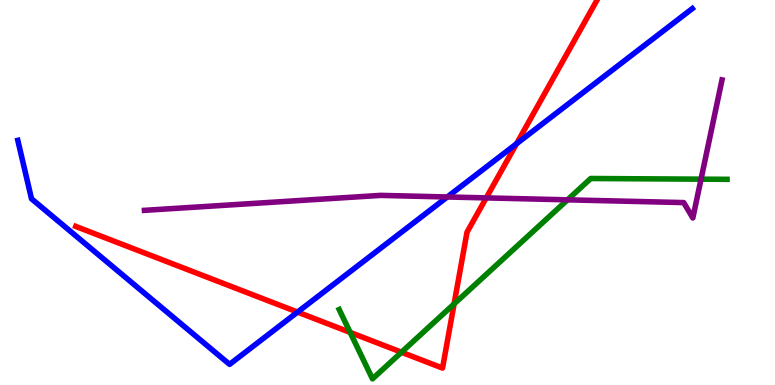[{'lines': ['blue', 'red'], 'intersections': [{'x': 3.84, 'y': 1.89}, {'x': 6.67, 'y': 6.27}]}, {'lines': ['green', 'red'], 'intersections': [{'x': 4.52, 'y': 1.37}, {'x': 5.18, 'y': 0.851}, {'x': 5.86, 'y': 2.11}]}, {'lines': ['purple', 'red'], 'intersections': [{'x': 6.27, 'y': 4.86}]}, {'lines': ['blue', 'green'], 'intersections': []}, {'lines': ['blue', 'purple'], 'intersections': [{'x': 5.77, 'y': 4.88}]}, {'lines': ['green', 'purple'], 'intersections': [{'x': 7.32, 'y': 4.81}, {'x': 9.05, 'y': 5.35}]}]